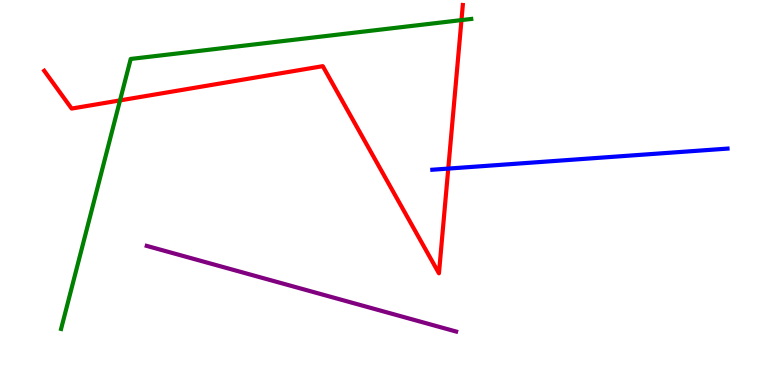[{'lines': ['blue', 'red'], 'intersections': [{'x': 5.78, 'y': 5.62}]}, {'lines': ['green', 'red'], 'intersections': [{'x': 1.55, 'y': 7.39}, {'x': 5.95, 'y': 9.48}]}, {'lines': ['purple', 'red'], 'intersections': []}, {'lines': ['blue', 'green'], 'intersections': []}, {'lines': ['blue', 'purple'], 'intersections': []}, {'lines': ['green', 'purple'], 'intersections': []}]